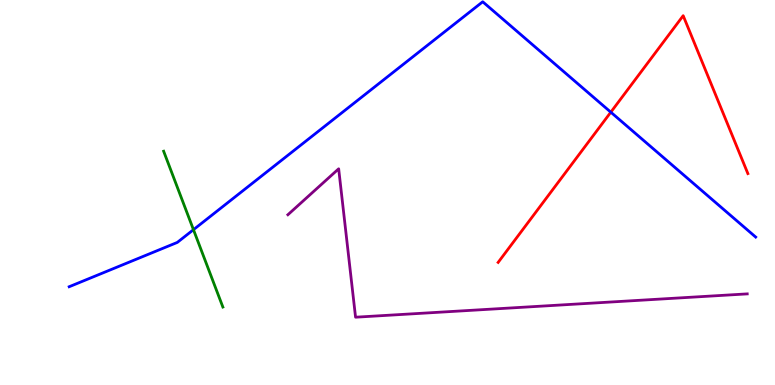[{'lines': ['blue', 'red'], 'intersections': [{'x': 7.88, 'y': 7.09}]}, {'lines': ['green', 'red'], 'intersections': []}, {'lines': ['purple', 'red'], 'intersections': []}, {'lines': ['blue', 'green'], 'intersections': [{'x': 2.5, 'y': 4.03}]}, {'lines': ['blue', 'purple'], 'intersections': []}, {'lines': ['green', 'purple'], 'intersections': []}]